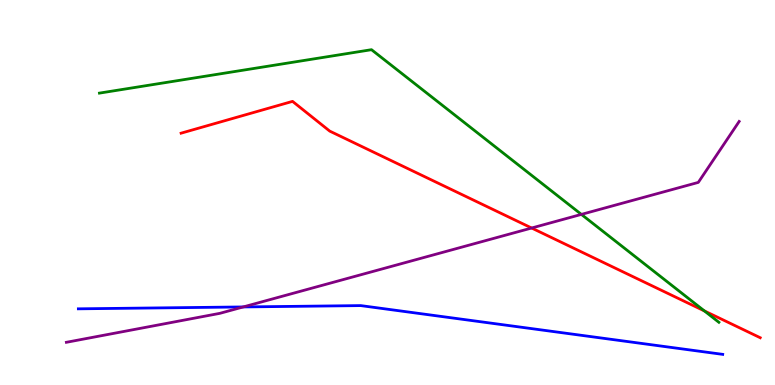[{'lines': ['blue', 'red'], 'intersections': []}, {'lines': ['green', 'red'], 'intersections': [{'x': 9.09, 'y': 1.92}]}, {'lines': ['purple', 'red'], 'intersections': [{'x': 6.86, 'y': 4.08}]}, {'lines': ['blue', 'green'], 'intersections': []}, {'lines': ['blue', 'purple'], 'intersections': [{'x': 3.14, 'y': 2.03}]}, {'lines': ['green', 'purple'], 'intersections': [{'x': 7.5, 'y': 4.43}]}]